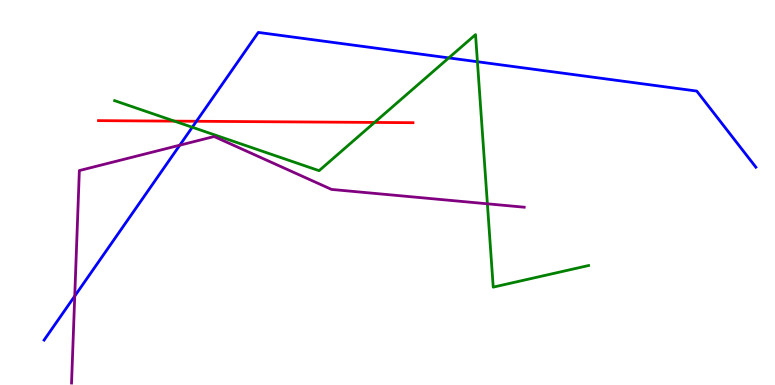[{'lines': ['blue', 'red'], 'intersections': [{'x': 2.53, 'y': 6.85}]}, {'lines': ['green', 'red'], 'intersections': [{'x': 2.25, 'y': 6.85}, {'x': 4.83, 'y': 6.82}]}, {'lines': ['purple', 'red'], 'intersections': []}, {'lines': ['blue', 'green'], 'intersections': [{'x': 2.48, 'y': 6.69}, {'x': 5.79, 'y': 8.5}, {'x': 6.16, 'y': 8.4}]}, {'lines': ['blue', 'purple'], 'intersections': [{'x': 0.964, 'y': 2.31}, {'x': 2.32, 'y': 6.23}]}, {'lines': ['green', 'purple'], 'intersections': [{'x': 6.29, 'y': 4.71}]}]